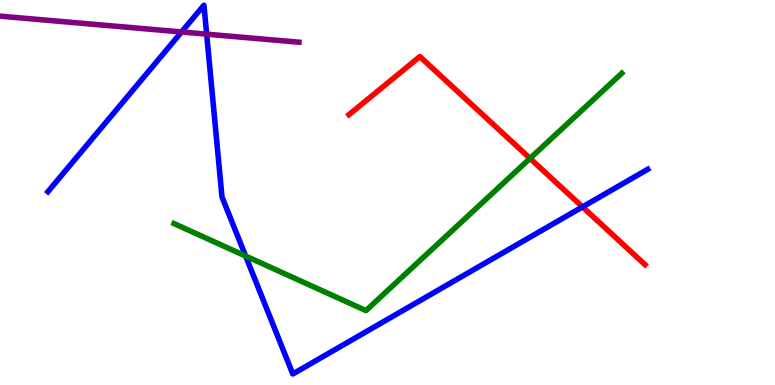[{'lines': ['blue', 'red'], 'intersections': [{'x': 7.52, 'y': 4.63}]}, {'lines': ['green', 'red'], 'intersections': [{'x': 6.84, 'y': 5.89}]}, {'lines': ['purple', 'red'], 'intersections': []}, {'lines': ['blue', 'green'], 'intersections': [{'x': 3.17, 'y': 3.35}]}, {'lines': ['blue', 'purple'], 'intersections': [{'x': 2.34, 'y': 9.17}, {'x': 2.67, 'y': 9.11}]}, {'lines': ['green', 'purple'], 'intersections': []}]